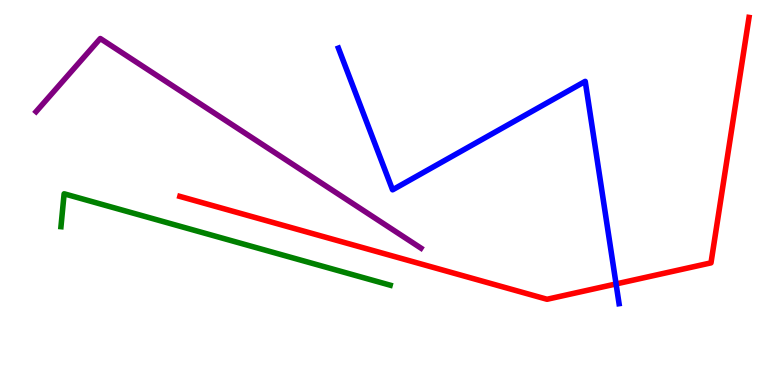[{'lines': ['blue', 'red'], 'intersections': [{'x': 7.95, 'y': 2.62}]}, {'lines': ['green', 'red'], 'intersections': []}, {'lines': ['purple', 'red'], 'intersections': []}, {'lines': ['blue', 'green'], 'intersections': []}, {'lines': ['blue', 'purple'], 'intersections': []}, {'lines': ['green', 'purple'], 'intersections': []}]